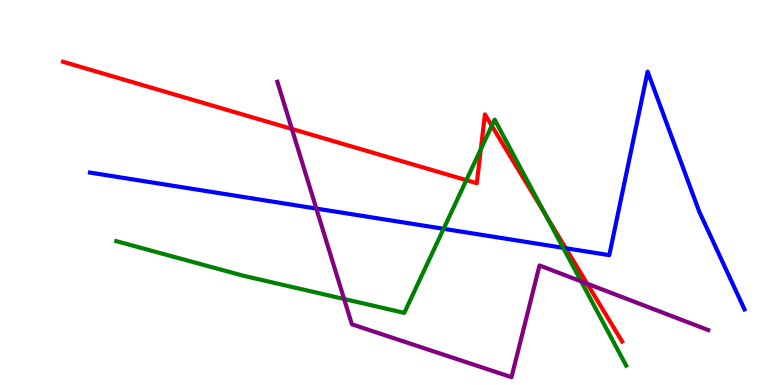[{'lines': ['blue', 'red'], 'intersections': [{'x': 7.3, 'y': 3.55}]}, {'lines': ['green', 'red'], 'intersections': [{'x': 6.02, 'y': 5.32}, {'x': 6.2, 'y': 6.12}, {'x': 6.35, 'y': 6.73}, {'x': 7.04, 'y': 4.43}]}, {'lines': ['purple', 'red'], 'intersections': [{'x': 3.77, 'y': 6.65}, {'x': 7.58, 'y': 2.63}]}, {'lines': ['blue', 'green'], 'intersections': [{'x': 5.72, 'y': 4.06}, {'x': 7.27, 'y': 3.56}]}, {'lines': ['blue', 'purple'], 'intersections': [{'x': 4.08, 'y': 4.58}]}, {'lines': ['green', 'purple'], 'intersections': [{'x': 4.44, 'y': 2.23}, {'x': 7.5, 'y': 2.69}]}]